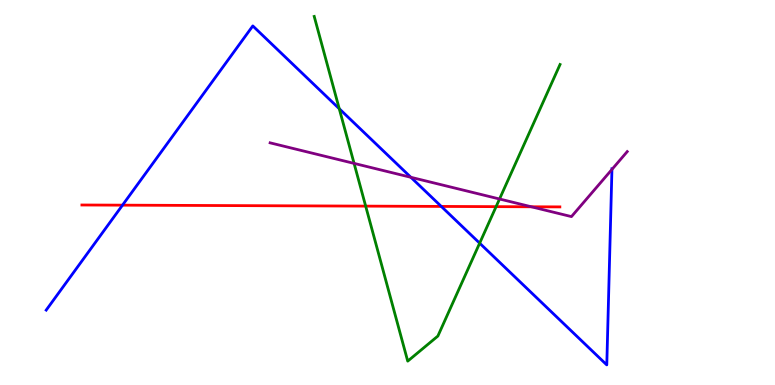[{'lines': ['blue', 'red'], 'intersections': [{'x': 1.58, 'y': 4.67}, {'x': 5.69, 'y': 4.64}]}, {'lines': ['green', 'red'], 'intersections': [{'x': 4.72, 'y': 4.65}, {'x': 6.4, 'y': 4.63}]}, {'lines': ['purple', 'red'], 'intersections': [{'x': 6.86, 'y': 4.63}]}, {'lines': ['blue', 'green'], 'intersections': [{'x': 4.38, 'y': 7.18}, {'x': 6.19, 'y': 3.68}]}, {'lines': ['blue', 'purple'], 'intersections': [{'x': 5.3, 'y': 5.39}, {'x': 7.9, 'y': 5.6}]}, {'lines': ['green', 'purple'], 'intersections': [{'x': 4.57, 'y': 5.76}, {'x': 6.45, 'y': 4.83}]}]